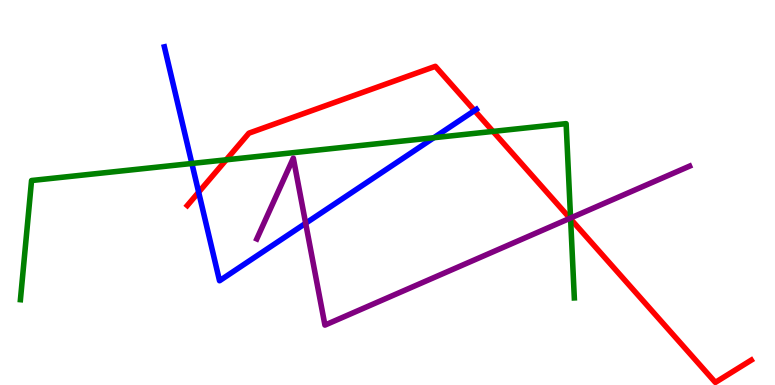[{'lines': ['blue', 'red'], 'intersections': [{'x': 2.56, 'y': 5.01}, {'x': 6.12, 'y': 7.13}]}, {'lines': ['green', 'red'], 'intersections': [{'x': 2.92, 'y': 5.85}, {'x': 6.36, 'y': 6.59}, {'x': 7.36, 'y': 4.31}]}, {'lines': ['purple', 'red'], 'intersections': [{'x': 7.35, 'y': 4.33}]}, {'lines': ['blue', 'green'], 'intersections': [{'x': 2.48, 'y': 5.75}, {'x': 5.6, 'y': 6.42}]}, {'lines': ['blue', 'purple'], 'intersections': [{'x': 3.94, 'y': 4.2}]}, {'lines': ['green', 'purple'], 'intersections': [{'x': 7.36, 'y': 4.34}]}]